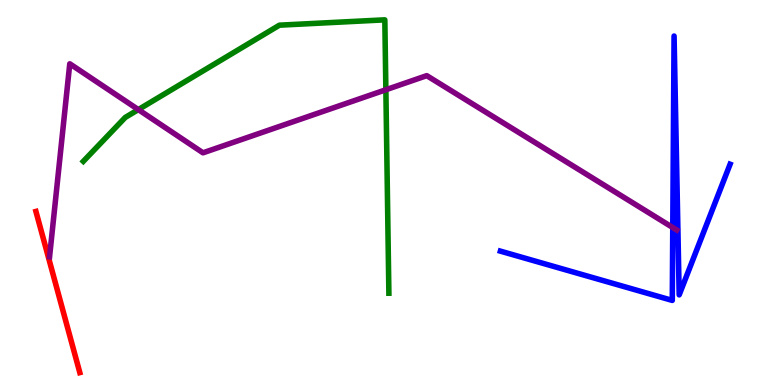[{'lines': ['blue', 'red'], 'intersections': []}, {'lines': ['green', 'red'], 'intersections': []}, {'lines': ['purple', 'red'], 'intersections': []}, {'lines': ['blue', 'green'], 'intersections': []}, {'lines': ['blue', 'purple'], 'intersections': [{'x': 8.68, 'y': 4.09}]}, {'lines': ['green', 'purple'], 'intersections': [{'x': 1.78, 'y': 7.15}, {'x': 4.98, 'y': 7.67}]}]